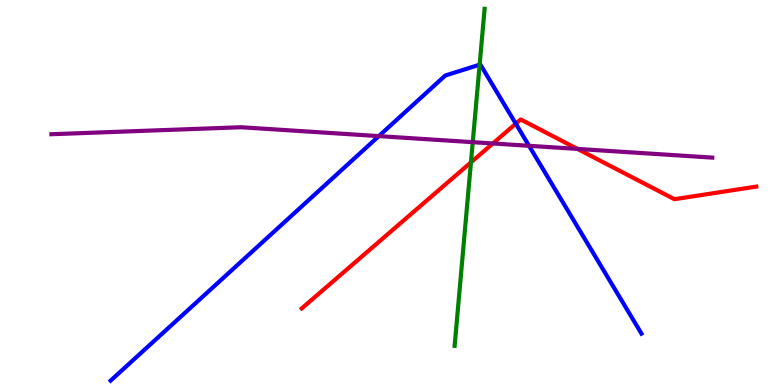[{'lines': ['blue', 'red'], 'intersections': [{'x': 6.66, 'y': 6.79}]}, {'lines': ['green', 'red'], 'intersections': [{'x': 6.08, 'y': 5.78}]}, {'lines': ['purple', 'red'], 'intersections': [{'x': 6.36, 'y': 6.27}, {'x': 7.45, 'y': 6.13}]}, {'lines': ['blue', 'green'], 'intersections': [{'x': 6.19, 'y': 8.32}]}, {'lines': ['blue', 'purple'], 'intersections': [{'x': 4.89, 'y': 6.46}, {'x': 6.83, 'y': 6.21}]}, {'lines': ['green', 'purple'], 'intersections': [{'x': 6.1, 'y': 6.31}]}]